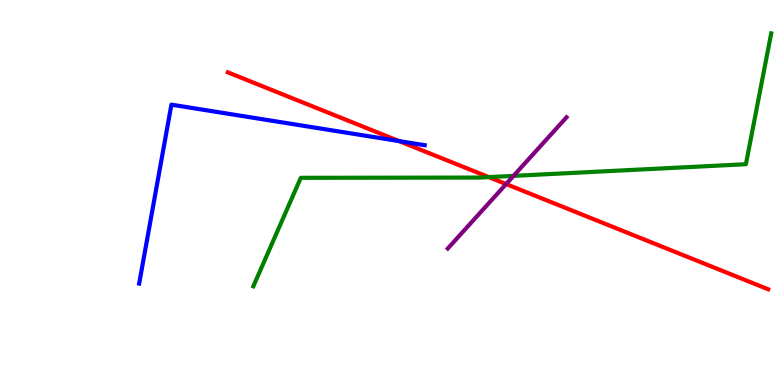[{'lines': ['blue', 'red'], 'intersections': [{'x': 5.15, 'y': 6.34}]}, {'lines': ['green', 'red'], 'intersections': [{'x': 6.31, 'y': 5.4}]}, {'lines': ['purple', 'red'], 'intersections': [{'x': 6.53, 'y': 5.22}]}, {'lines': ['blue', 'green'], 'intersections': []}, {'lines': ['blue', 'purple'], 'intersections': []}, {'lines': ['green', 'purple'], 'intersections': [{'x': 6.63, 'y': 5.43}]}]